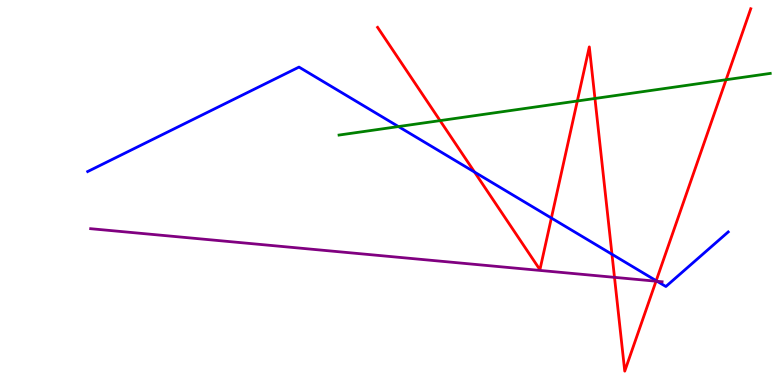[{'lines': ['blue', 'red'], 'intersections': [{'x': 6.12, 'y': 5.53}, {'x': 7.11, 'y': 4.34}, {'x': 7.9, 'y': 3.4}, {'x': 8.47, 'y': 2.71}]}, {'lines': ['green', 'red'], 'intersections': [{'x': 5.68, 'y': 6.87}, {'x': 7.45, 'y': 7.38}, {'x': 7.68, 'y': 7.44}, {'x': 9.37, 'y': 7.93}]}, {'lines': ['purple', 'red'], 'intersections': [{'x': 7.93, 'y': 2.8}, {'x': 8.46, 'y': 2.7}]}, {'lines': ['blue', 'green'], 'intersections': [{'x': 5.14, 'y': 6.71}]}, {'lines': ['blue', 'purple'], 'intersections': [{'x': 8.48, 'y': 2.69}]}, {'lines': ['green', 'purple'], 'intersections': []}]